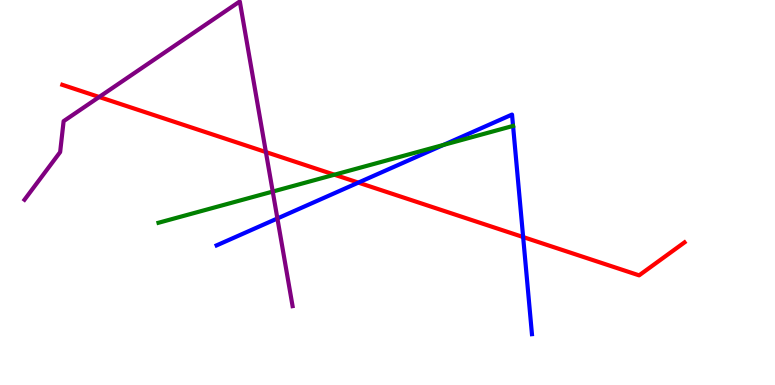[{'lines': ['blue', 'red'], 'intersections': [{'x': 4.62, 'y': 5.26}, {'x': 6.75, 'y': 3.84}]}, {'lines': ['green', 'red'], 'intersections': [{'x': 4.32, 'y': 5.46}]}, {'lines': ['purple', 'red'], 'intersections': [{'x': 1.28, 'y': 7.48}, {'x': 3.43, 'y': 6.05}]}, {'lines': ['blue', 'green'], 'intersections': [{'x': 5.72, 'y': 6.24}, {'x': 6.62, 'y': 6.73}]}, {'lines': ['blue', 'purple'], 'intersections': [{'x': 3.58, 'y': 4.33}]}, {'lines': ['green', 'purple'], 'intersections': [{'x': 3.52, 'y': 5.02}]}]